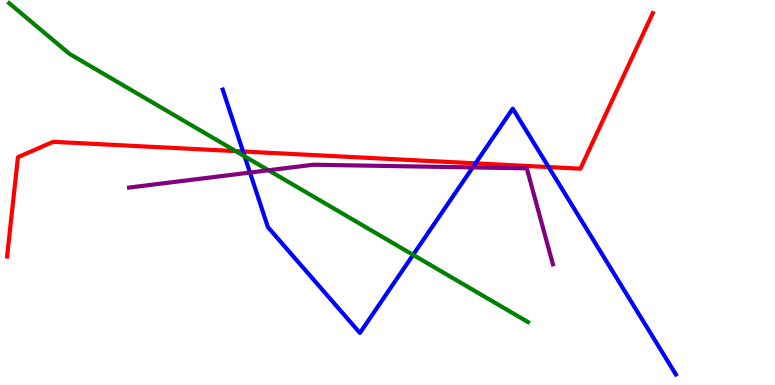[{'lines': ['blue', 'red'], 'intersections': [{'x': 3.14, 'y': 6.07}, {'x': 6.14, 'y': 5.76}, {'x': 7.08, 'y': 5.66}]}, {'lines': ['green', 'red'], 'intersections': [{'x': 3.04, 'y': 6.07}]}, {'lines': ['purple', 'red'], 'intersections': []}, {'lines': ['blue', 'green'], 'intersections': [{'x': 3.16, 'y': 5.94}, {'x': 5.33, 'y': 3.38}]}, {'lines': ['blue', 'purple'], 'intersections': [{'x': 3.23, 'y': 5.52}, {'x': 6.1, 'y': 5.65}]}, {'lines': ['green', 'purple'], 'intersections': [{'x': 3.46, 'y': 5.58}]}]